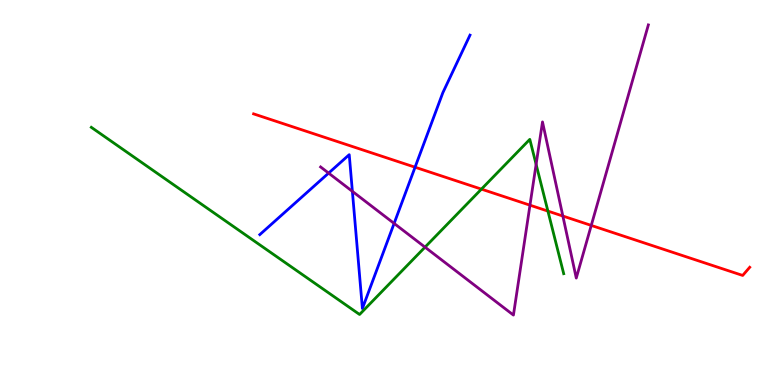[{'lines': ['blue', 'red'], 'intersections': [{'x': 5.36, 'y': 5.66}]}, {'lines': ['green', 'red'], 'intersections': [{'x': 6.21, 'y': 5.09}, {'x': 7.07, 'y': 4.52}]}, {'lines': ['purple', 'red'], 'intersections': [{'x': 6.84, 'y': 4.67}, {'x': 7.26, 'y': 4.39}, {'x': 7.63, 'y': 4.14}]}, {'lines': ['blue', 'green'], 'intersections': []}, {'lines': ['blue', 'purple'], 'intersections': [{'x': 4.24, 'y': 5.5}, {'x': 4.55, 'y': 5.03}, {'x': 5.09, 'y': 4.2}]}, {'lines': ['green', 'purple'], 'intersections': [{'x': 5.48, 'y': 3.58}, {'x': 6.92, 'y': 5.73}]}]